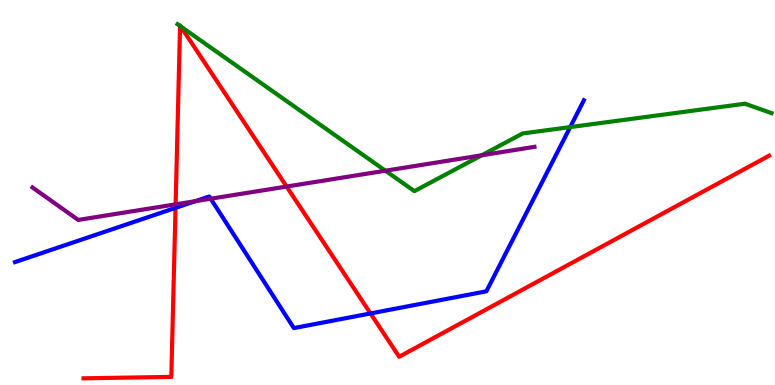[{'lines': ['blue', 'red'], 'intersections': [{'x': 2.26, 'y': 4.6}, {'x': 4.78, 'y': 1.86}]}, {'lines': ['green', 'red'], 'intersections': [{'x': 2.32, 'y': 9.33}, {'x': 2.33, 'y': 9.31}]}, {'lines': ['purple', 'red'], 'intersections': [{'x': 2.27, 'y': 4.69}, {'x': 3.7, 'y': 5.15}]}, {'lines': ['blue', 'green'], 'intersections': [{'x': 7.36, 'y': 6.7}]}, {'lines': ['blue', 'purple'], 'intersections': [{'x': 2.52, 'y': 4.78}, {'x': 2.72, 'y': 4.84}]}, {'lines': ['green', 'purple'], 'intersections': [{'x': 4.97, 'y': 5.57}, {'x': 6.22, 'y': 5.97}]}]